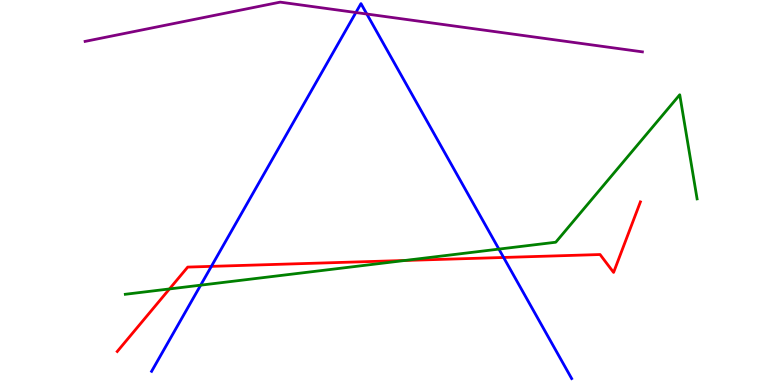[{'lines': ['blue', 'red'], 'intersections': [{'x': 2.73, 'y': 3.08}, {'x': 6.5, 'y': 3.31}]}, {'lines': ['green', 'red'], 'intersections': [{'x': 2.19, 'y': 2.5}, {'x': 5.22, 'y': 3.23}]}, {'lines': ['purple', 'red'], 'intersections': []}, {'lines': ['blue', 'green'], 'intersections': [{'x': 2.59, 'y': 2.59}, {'x': 6.44, 'y': 3.53}]}, {'lines': ['blue', 'purple'], 'intersections': [{'x': 4.59, 'y': 9.67}, {'x': 4.73, 'y': 9.64}]}, {'lines': ['green', 'purple'], 'intersections': []}]